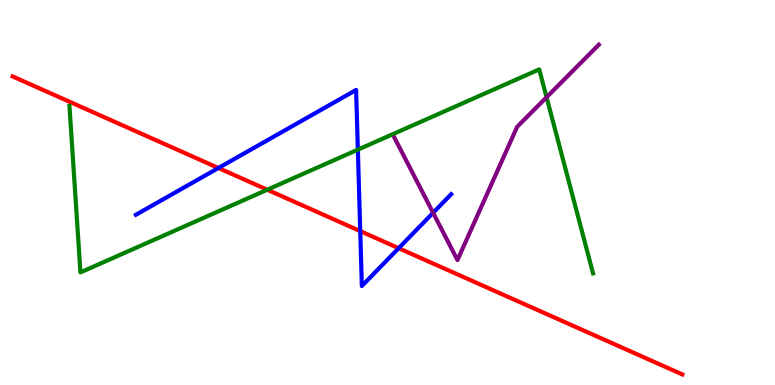[{'lines': ['blue', 'red'], 'intersections': [{'x': 2.82, 'y': 5.64}, {'x': 4.65, 'y': 4.0}, {'x': 5.14, 'y': 3.55}]}, {'lines': ['green', 'red'], 'intersections': [{'x': 3.45, 'y': 5.07}]}, {'lines': ['purple', 'red'], 'intersections': []}, {'lines': ['blue', 'green'], 'intersections': [{'x': 4.62, 'y': 6.11}]}, {'lines': ['blue', 'purple'], 'intersections': [{'x': 5.59, 'y': 4.47}]}, {'lines': ['green', 'purple'], 'intersections': [{'x': 7.05, 'y': 7.47}]}]